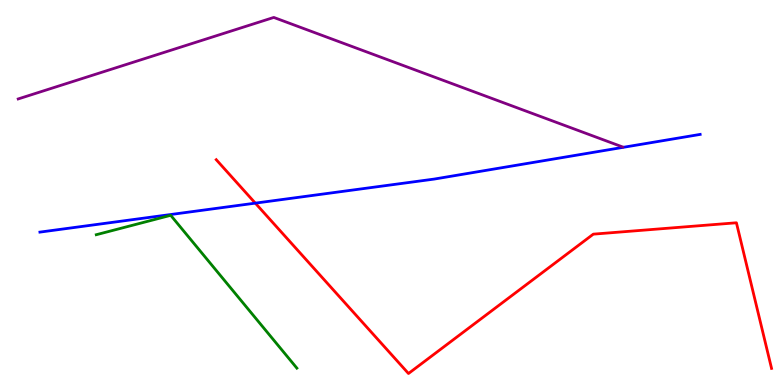[{'lines': ['blue', 'red'], 'intersections': [{'x': 3.29, 'y': 4.72}]}, {'lines': ['green', 'red'], 'intersections': []}, {'lines': ['purple', 'red'], 'intersections': []}, {'lines': ['blue', 'green'], 'intersections': []}, {'lines': ['blue', 'purple'], 'intersections': []}, {'lines': ['green', 'purple'], 'intersections': []}]